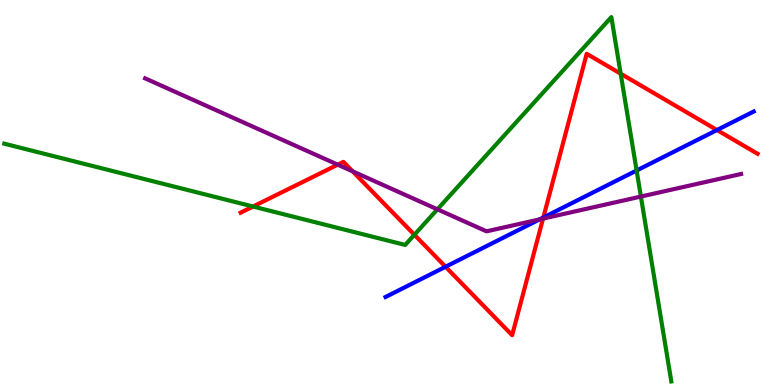[{'lines': ['blue', 'red'], 'intersections': [{'x': 5.75, 'y': 3.07}, {'x': 7.01, 'y': 4.35}, {'x': 9.25, 'y': 6.62}]}, {'lines': ['green', 'red'], 'intersections': [{'x': 3.27, 'y': 4.64}, {'x': 5.35, 'y': 3.9}, {'x': 8.01, 'y': 8.09}]}, {'lines': ['purple', 'red'], 'intersections': [{'x': 4.36, 'y': 5.72}, {'x': 4.55, 'y': 5.55}, {'x': 7.01, 'y': 4.32}]}, {'lines': ['blue', 'green'], 'intersections': [{'x': 8.21, 'y': 5.57}]}, {'lines': ['blue', 'purple'], 'intersections': [{'x': 6.96, 'y': 4.3}]}, {'lines': ['green', 'purple'], 'intersections': [{'x': 5.64, 'y': 4.56}, {'x': 8.27, 'y': 4.89}]}]